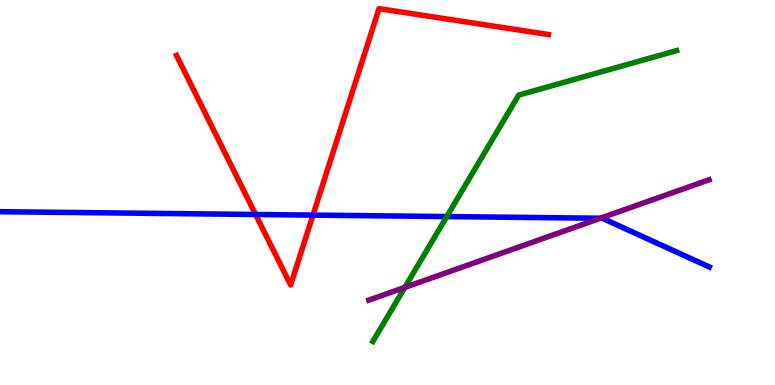[{'lines': ['blue', 'red'], 'intersections': [{'x': 3.3, 'y': 4.43}, {'x': 4.04, 'y': 4.41}]}, {'lines': ['green', 'red'], 'intersections': []}, {'lines': ['purple', 'red'], 'intersections': []}, {'lines': ['blue', 'green'], 'intersections': [{'x': 5.76, 'y': 4.37}]}, {'lines': ['blue', 'purple'], 'intersections': [{'x': 7.75, 'y': 4.33}]}, {'lines': ['green', 'purple'], 'intersections': [{'x': 5.22, 'y': 2.54}]}]